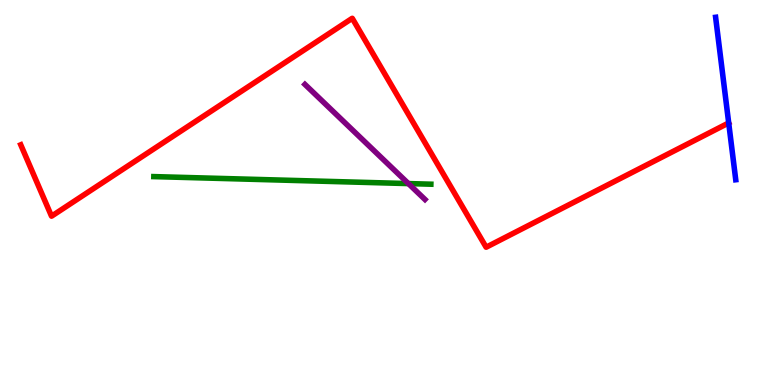[{'lines': ['blue', 'red'], 'intersections': []}, {'lines': ['green', 'red'], 'intersections': []}, {'lines': ['purple', 'red'], 'intersections': []}, {'lines': ['blue', 'green'], 'intersections': []}, {'lines': ['blue', 'purple'], 'intersections': []}, {'lines': ['green', 'purple'], 'intersections': [{'x': 5.27, 'y': 5.23}]}]